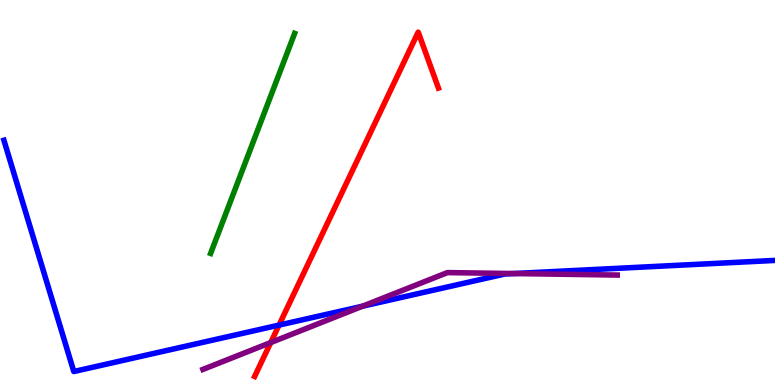[{'lines': ['blue', 'red'], 'intersections': [{'x': 3.6, 'y': 1.56}]}, {'lines': ['green', 'red'], 'intersections': []}, {'lines': ['purple', 'red'], 'intersections': [{'x': 3.49, 'y': 1.1}]}, {'lines': ['blue', 'green'], 'intersections': []}, {'lines': ['blue', 'purple'], 'intersections': [{'x': 4.68, 'y': 2.05}, {'x': 6.63, 'y': 2.89}]}, {'lines': ['green', 'purple'], 'intersections': []}]